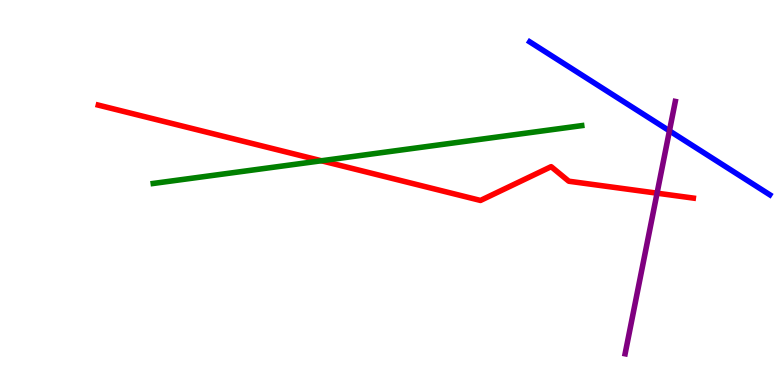[{'lines': ['blue', 'red'], 'intersections': []}, {'lines': ['green', 'red'], 'intersections': [{'x': 4.15, 'y': 5.82}]}, {'lines': ['purple', 'red'], 'intersections': [{'x': 8.48, 'y': 4.98}]}, {'lines': ['blue', 'green'], 'intersections': []}, {'lines': ['blue', 'purple'], 'intersections': [{'x': 8.64, 'y': 6.6}]}, {'lines': ['green', 'purple'], 'intersections': []}]